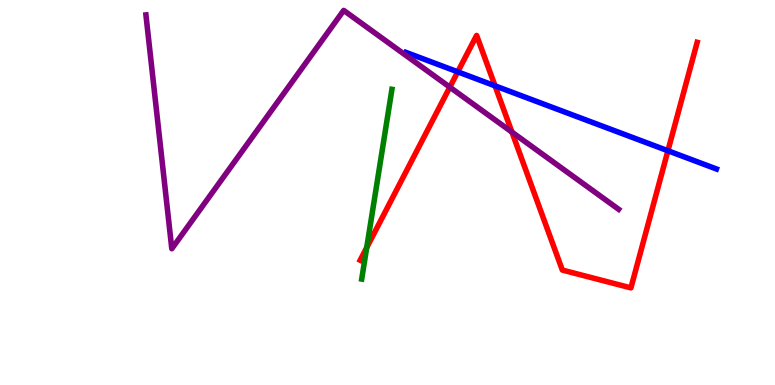[{'lines': ['blue', 'red'], 'intersections': [{'x': 5.91, 'y': 8.13}, {'x': 6.39, 'y': 7.77}, {'x': 8.62, 'y': 6.08}]}, {'lines': ['green', 'red'], 'intersections': [{'x': 4.73, 'y': 3.57}]}, {'lines': ['purple', 'red'], 'intersections': [{'x': 5.8, 'y': 7.74}, {'x': 6.61, 'y': 6.57}]}, {'lines': ['blue', 'green'], 'intersections': []}, {'lines': ['blue', 'purple'], 'intersections': []}, {'lines': ['green', 'purple'], 'intersections': []}]